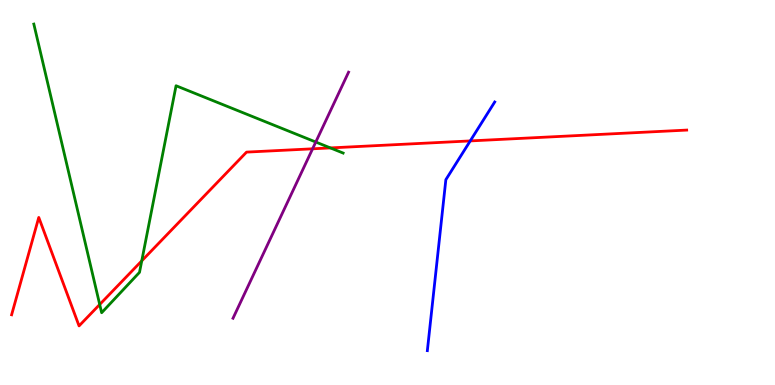[{'lines': ['blue', 'red'], 'intersections': [{'x': 6.07, 'y': 6.34}]}, {'lines': ['green', 'red'], 'intersections': [{'x': 1.29, 'y': 2.09}, {'x': 1.83, 'y': 3.22}, {'x': 4.26, 'y': 6.16}]}, {'lines': ['purple', 'red'], 'intersections': [{'x': 4.03, 'y': 6.13}]}, {'lines': ['blue', 'green'], 'intersections': []}, {'lines': ['blue', 'purple'], 'intersections': []}, {'lines': ['green', 'purple'], 'intersections': [{'x': 4.07, 'y': 6.31}]}]